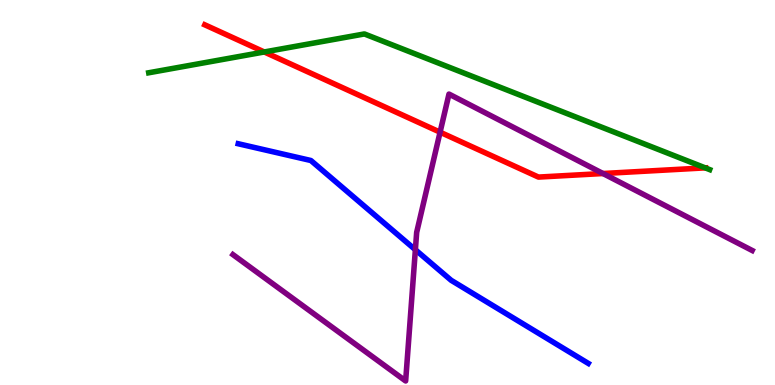[{'lines': ['blue', 'red'], 'intersections': []}, {'lines': ['green', 'red'], 'intersections': [{'x': 3.41, 'y': 8.65}, {'x': 9.1, 'y': 5.64}]}, {'lines': ['purple', 'red'], 'intersections': [{'x': 5.68, 'y': 6.57}, {'x': 7.78, 'y': 5.49}]}, {'lines': ['blue', 'green'], 'intersections': []}, {'lines': ['blue', 'purple'], 'intersections': [{'x': 5.36, 'y': 3.51}]}, {'lines': ['green', 'purple'], 'intersections': []}]